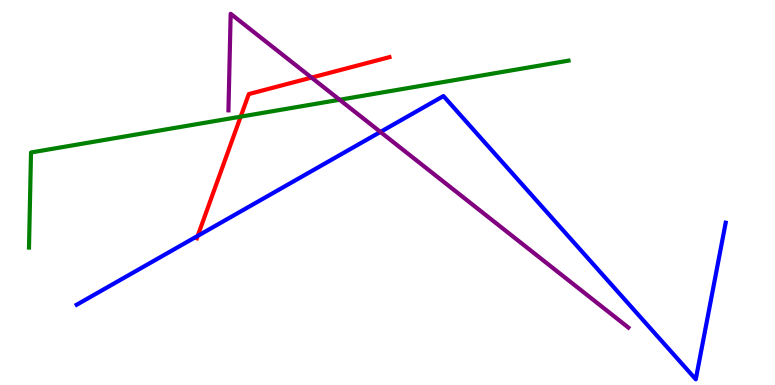[{'lines': ['blue', 'red'], 'intersections': [{'x': 2.55, 'y': 3.87}]}, {'lines': ['green', 'red'], 'intersections': [{'x': 3.11, 'y': 6.97}]}, {'lines': ['purple', 'red'], 'intersections': [{'x': 4.02, 'y': 7.98}]}, {'lines': ['blue', 'green'], 'intersections': []}, {'lines': ['blue', 'purple'], 'intersections': [{'x': 4.91, 'y': 6.57}]}, {'lines': ['green', 'purple'], 'intersections': [{'x': 4.38, 'y': 7.41}]}]